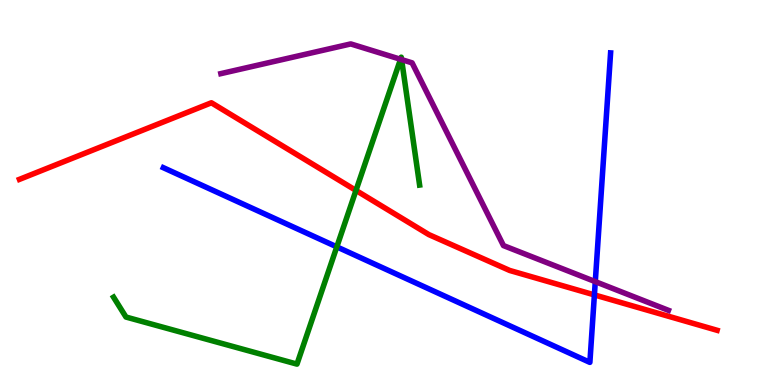[{'lines': ['blue', 'red'], 'intersections': [{'x': 7.67, 'y': 2.34}]}, {'lines': ['green', 'red'], 'intersections': [{'x': 4.59, 'y': 5.05}]}, {'lines': ['purple', 'red'], 'intersections': []}, {'lines': ['blue', 'green'], 'intersections': [{'x': 4.35, 'y': 3.59}]}, {'lines': ['blue', 'purple'], 'intersections': [{'x': 7.68, 'y': 2.69}]}, {'lines': ['green', 'purple'], 'intersections': [{'x': 5.17, 'y': 8.46}, {'x': 5.18, 'y': 8.45}]}]